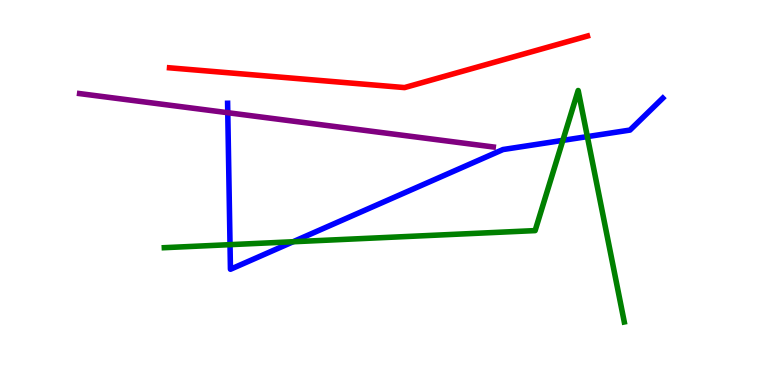[{'lines': ['blue', 'red'], 'intersections': []}, {'lines': ['green', 'red'], 'intersections': []}, {'lines': ['purple', 'red'], 'intersections': []}, {'lines': ['blue', 'green'], 'intersections': [{'x': 2.97, 'y': 3.65}, {'x': 3.78, 'y': 3.72}, {'x': 7.26, 'y': 6.35}, {'x': 7.58, 'y': 6.45}]}, {'lines': ['blue', 'purple'], 'intersections': [{'x': 2.94, 'y': 7.07}]}, {'lines': ['green', 'purple'], 'intersections': []}]